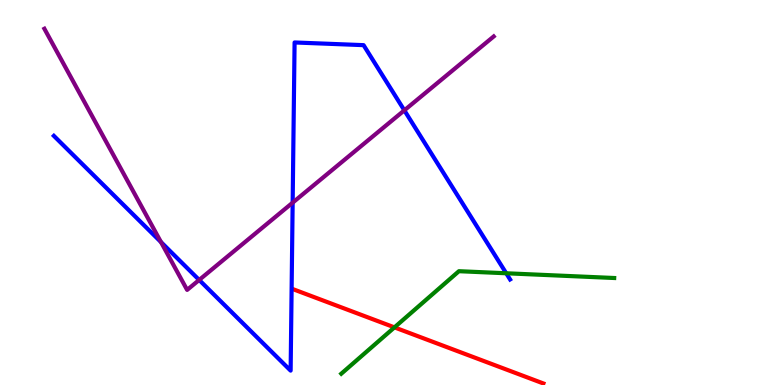[{'lines': ['blue', 'red'], 'intersections': []}, {'lines': ['green', 'red'], 'intersections': [{'x': 5.09, 'y': 1.5}]}, {'lines': ['purple', 'red'], 'intersections': []}, {'lines': ['blue', 'green'], 'intersections': [{'x': 6.53, 'y': 2.9}]}, {'lines': ['blue', 'purple'], 'intersections': [{'x': 2.08, 'y': 3.71}, {'x': 2.57, 'y': 2.73}, {'x': 3.78, 'y': 4.74}, {'x': 5.22, 'y': 7.13}]}, {'lines': ['green', 'purple'], 'intersections': []}]